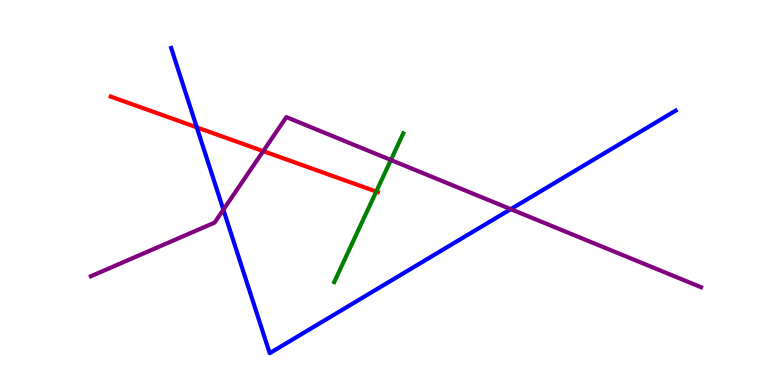[{'lines': ['blue', 'red'], 'intersections': [{'x': 2.54, 'y': 6.69}]}, {'lines': ['green', 'red'], 'intersections': [{'x': 4.85, 'y': 5.02}]}, {'lines': ['purple', 'red'], 'intersections': [{'x': 3.4, 'y': 6.07}]}, {'lines': ['blue', 'green'], 'intersections': []}, {'lines': ['blue', 'purple'], 'intersections': [{'x': 2.88, 'y': 4.55}, {'x': 6.59, 'y': 4.57}]}, {'lines': ['green', 'purple'], 'intersections': [{'x': 5.04, 'y': 5.84}]}]